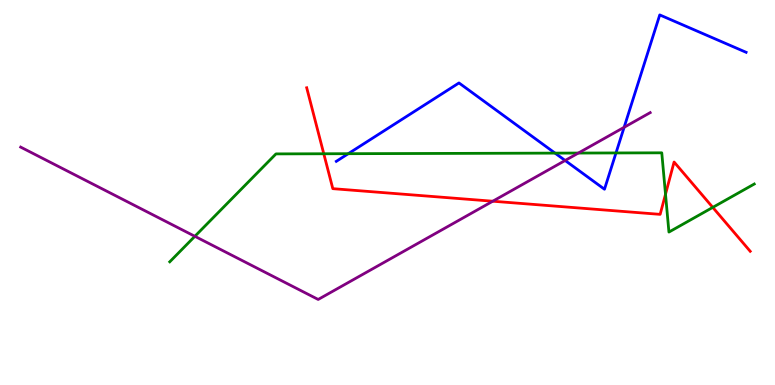[{'lines': ['blue', 'red'], 'intersections': []}, {'lines': ['green', 'red'], 'intersections': [{'x': 4.18, 'y': 6.01}, {'x': 8.59, 'y': 4.96}, {'x': 9.2, 'y': 4.61}]}, {'lines': ['purple', 'red'], 'intersections': [{'x': 6.36, 'y': 4.77}]}, {'lines': ['blue', 'green'], 'intersections': [{'x': 4.49, 'y': 6.01}, {'x': 7.16, 'y': 6.02}, {'x': 7.95, 'y': 6.03}]}, {'lines': ['blue', 'purple'], 'intersections': [{'x': 7.29, 'y': 5.83}, {'x': 8.05, 'y': 6.69}]}, {'lines': ['green', 'purple'], 'intersections': [{'x': 2.51, 'y': 3.86}, {'x': 7.46, 'y': 6.02}]}]